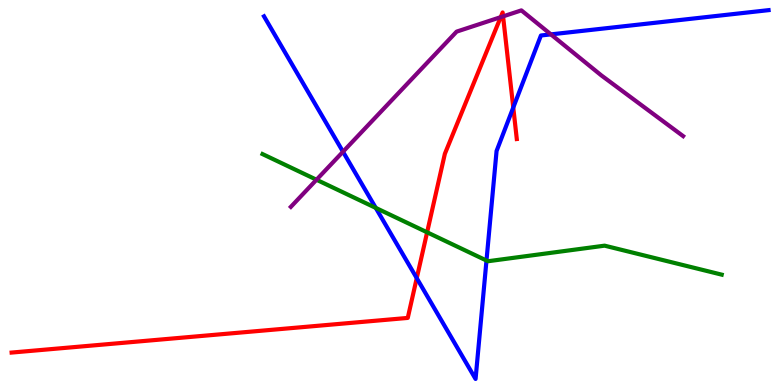[{'lines': ['blue', 'red'], 'intersections': [{'x': 5.38, 'y': 2.78}, {'x': 6.62, 'y': 7.21}]}, {'lines': ['green', 'red'], 'intersections': [{'x': 5.51, 'y': 3.97}]}, {'lines': ['purple', 'red'], 'intersections': [{'x': 6.46, 'y': 9.55}, {'x': 6.49, 'y': 9.57}]}, {'lines': ['blue', 'green'], 'intersections': [{'x': 4.85, 'y': 4.6}, {'x': 6.28, 'y': 3.23}]}, {'lines': ['blue', 'purple'], 'intersections': [{'x': 4.43, 'y': 6.06}, {'x': 7.11, 'y': 9.11}]}, {'lines': ['green', 'purple'], 'intersections': [{'x': 4.08, 'y': 5.33}]}]